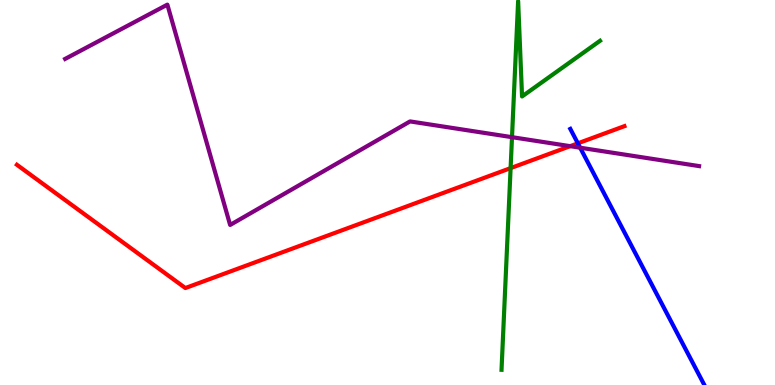[{'lines': ['blue', 'red'], 'intersections': [{'x': 7.46, 'y': 6.28}]}, {'lines': ['green', 'red'], 'intersections': [{'x': 6.59, 'y': 5.63}]}, {'lines': ['purple', 'red'], 'intersections': [{'x': 7.36, 'y': 6.2}]}, {'lines': ['blue', 'green'], 'intersections': []}, {'lines': ['blue', 'purple'], 'intersections': [{'x': 7.49, 'y': 6.16}]}, {'lines': ['green', 'purple'], 'intersections': [{'x': 6.61, 'y': 6.44}]}]